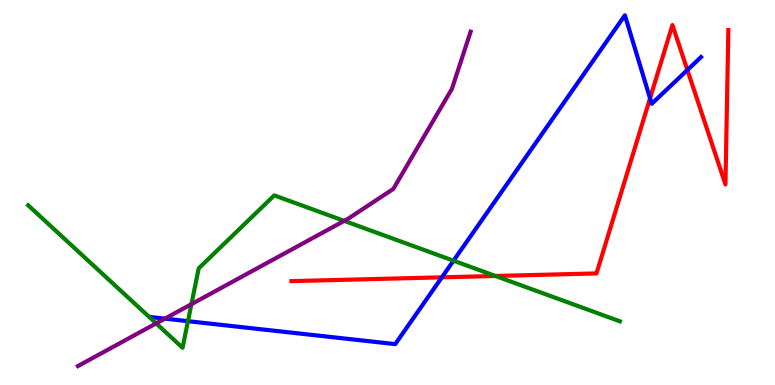[{'lines': ['blue', 'red'], 'intersections': [{'x': 5.7, 'y': 2.8}, {'x': 8.39, 'y': 7.45}, {'x': 8.87, 'y': 8.18}]}, {'lines': ['green', 'red'], 'intersections': [{'x': 6.39, 'y': 2.83}]}, {'lines': ['purple', 'red'], 'intersections': []}, {'lines': ['blue', 'green'], 'intersections': [{'x': 2.43, 'y': 1.66}, {'x': 5.85, 'y': 3.23}]}, {'lines': ['blue', 'purple'], 'intersections': [{'x': 2.13, 'y': 1.72}]}, {'lines': ['green', 'purple'], 'intersections': [{'x': 2.02, 'y': 1.6}, {'x': 2.47, 'y': 2.1}, {'x': 4.44, 'y': 4.26}]}]